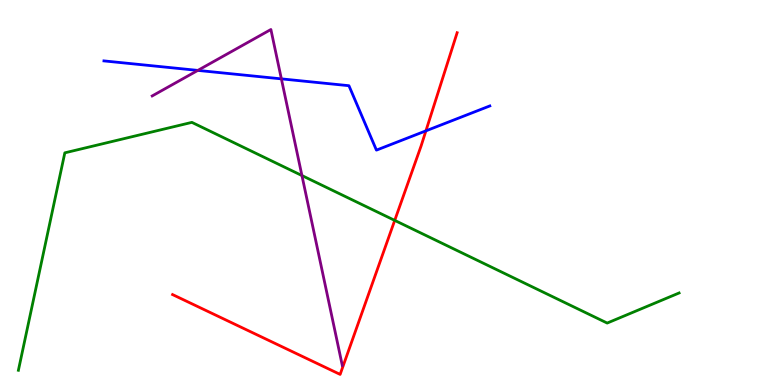[{'lines': ['blue', 'red'], 'intersections': [{'x': 5.5, 'y': 6.6}]}, {'lines': ['green', 'red'], 'intersections': [{'x': 5.09, 'y': 4.28}]}, {'lines': ['purple', 'red'], 'intersections': []}, {'lines': ['blue', 'green'], 'intersections': []}, {'lines': ['blue', 'purple'], 'intersections': [{'x': 2.55, 'y': 8.17}, {'x': 3.63, 'y': 7.95}]}, {'lines': ['green', 'purple'], 'intersections': [{'x': 3.9, 'y': 5.44}]}]